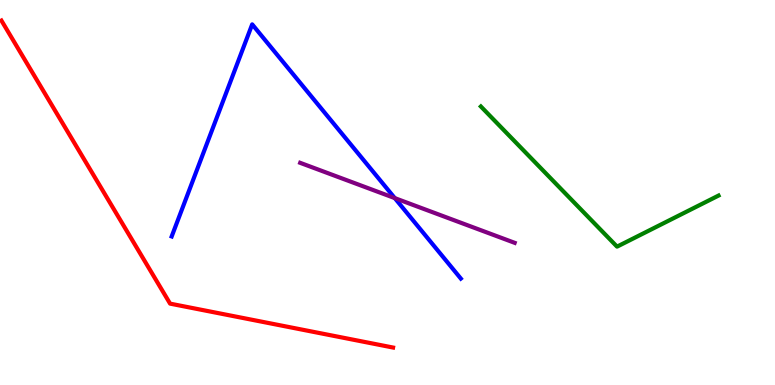[{'lines': ['blue', 'red'], 'intersections': []}, {'lines': ['green', 'red'], 'intersections': []}, {'lines': ['purple', 'red'], 'intersections': []}, {'lines': ['blue', 'green'], 'intersections': []}, {'lines': ['blue', 'purple'], 'intersections': [{'x': 5.09, 'y': 4.85}]}, {'lines': ['green', 'purple'], 'intersections': []}]